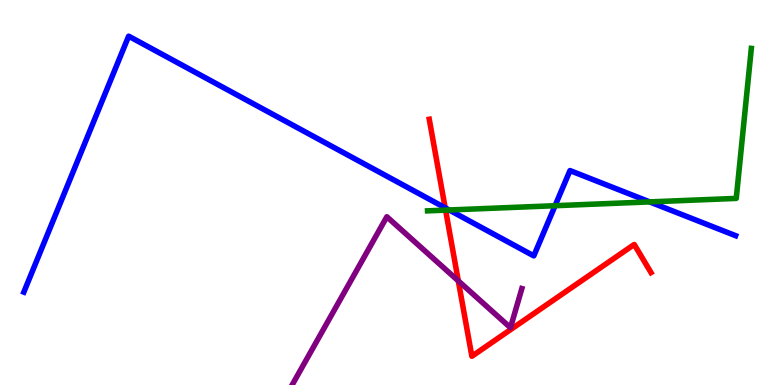[{'lines': ['blue', 'red'], 'intersections': [{'x': 5.74, 'y': 4.6}]}, {'lines': ['green', 'red'], 'intersections': [{'x': 5.75, 'y': 4.54}]}, {'lines': ['purple', 'red'], 'intersections': [{'x': 5.91, 'y': 2.7}]}, {'lines': ['blue', 'green'], 'intersections': [{'x': 5.8, 'y': 4.55}, {'x': 7.16, 'y': 4.66}, {'x': 8.38, 'y': 4.76}]}, {'lines': ['blue', 'purple'], 'intersections': []}, {'lines': ['green', 'purple'], 'intersections': []}]